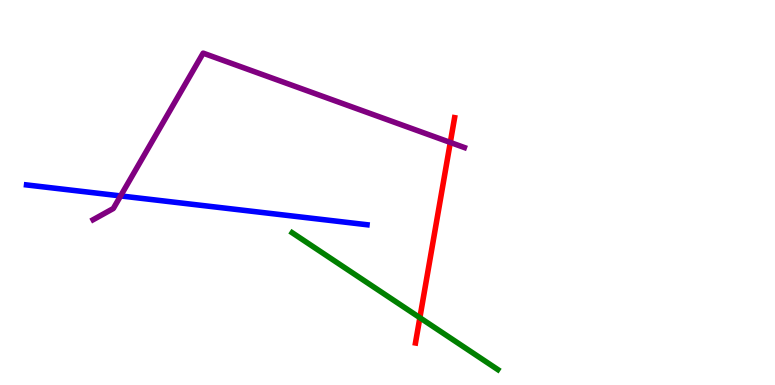[{'lines': ['blue', 'red'], 'intersections': []}, {'lines': ['green', 'red'], 'intersections': [{'x': 5.42, 'y': 1.75}]}, {'lines': ['purple', 'red'], 'intersections': [{'x': 5.81, 'y': 6.3}]}, {'lines': ['blue', 'green'], 'intersections': []}, {'lines': ['blue', 'purple'], 'intersections': [{'x': 1.56, 'y': 4.91}]}, {'lines': ['green', 'purple'], 'intersections': []}]